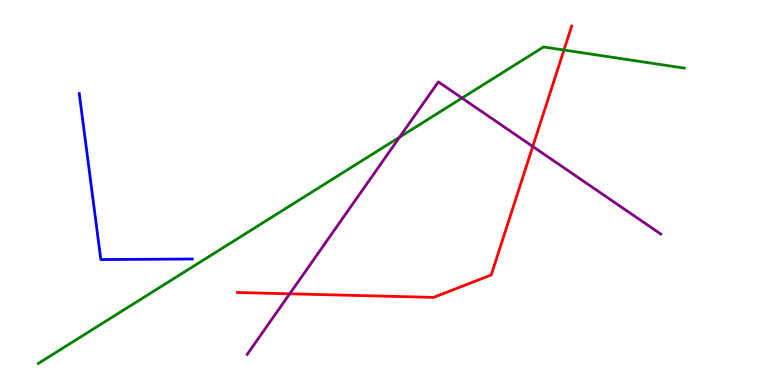[{'lines': ['blue', 'red'], 'intersections': []}, {'lines': ['green', 'red'], 'intersections': [{'x': 7.28, 'y': 8.7}]}, {'lines': ['purple', 'red'], 'intersections': [{'x': 3.74, 'y': 2.37}, {'x': 6.87, 'y': 6.2}]}, {'lines': ['blue', 'green'], 'intersections': []}, {'lines': ['blue', 'purple'], 'intersections': []}, {'lines': ['green', 'purple'], 'intersections': [{'x': 5.16, 'y': 6.44}, {'x': 5.96, 'y': 7.45}]}]